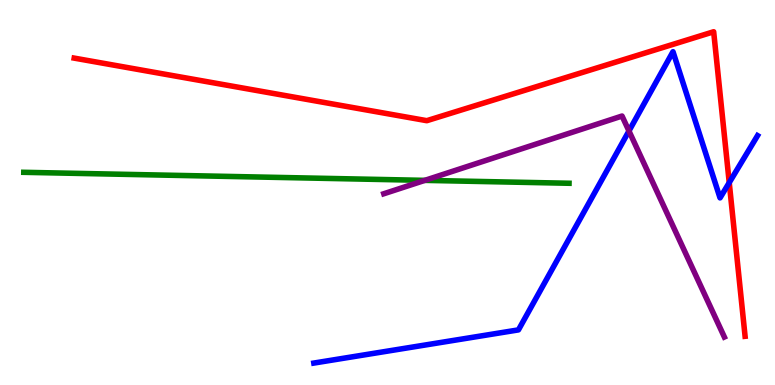[{'lines': ['blue', 'red'], 'intersections': [{'x': 9.41, 'y': 5.26}]}, {'lines': ['green', 'red'], 'intersections': []}, {'lines': ['purple', 'red'], 'intersections': []}, {'lines': ['blue', 'green'], 'intersections': []}, {'lines': ['blue', 'purple'], 'intersections': [{'x': 8.12, 'y': 6.6}]}, {'lines': ['green', 'purple'], 'intersections': [{'x': 5.48, 'y': 5.32}]}]